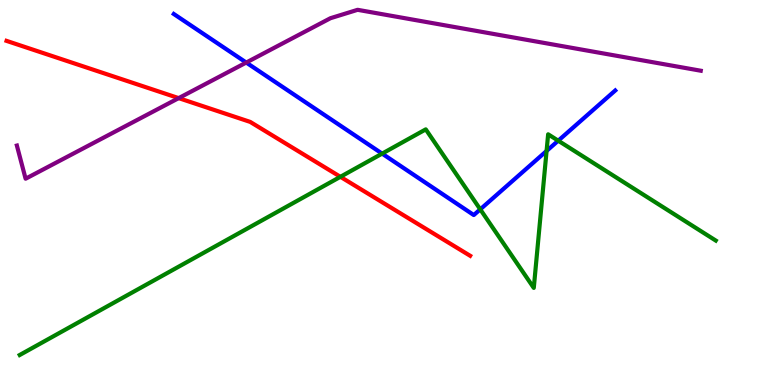[{'lines': ['blue', 'red'], 'intersections': []}, {'lines': ['green', 'red'], 'intersections': [{'x': 4.39, 'y': 5.41}]}, {'lines': ['purple', 'red'], 'intersections': [{'x': 2.31, 'y': 7.45}]}, {'lines': ['blue', 'green'], 'intersections': [{'x': 4.93, 'y': 6.01}, {'x': 6.2, 'y': 4.56}, {'x': 7.05, 'y': 6.08}, {'x': 7.2, 'y': 6.35}]}, {'lines': ['blue', 'purple'], 'intersections': [{'x': 3.18, 'y': 8.38}]}, {'lines': ['green', 'purple'], 'intersections': []}]